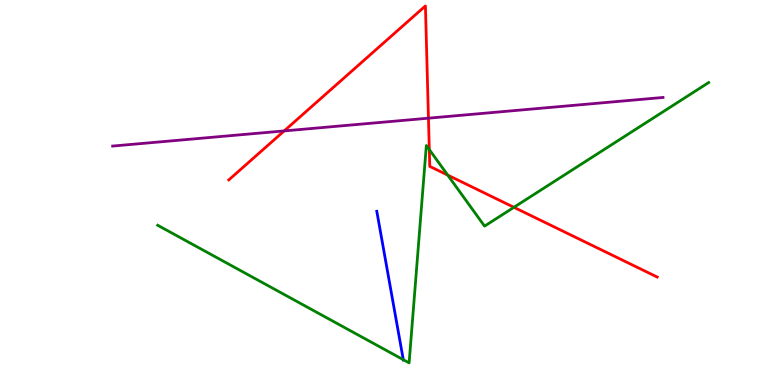[{'lines': ['blue', 'red'], 'intersections': []}, {'lines': ['green', 'red'], 'intersections': [{'x': 5.54, 'y': 6.11}, {'x': 5.78, 'y': 5.45}, {'x': 6.63, 'y': 4.62}]}, {'lines': ['purple', 'red'], 'intersections': [{'x': 3.67, 'y': 6.6}, {'x': 5.53, 'y': 6.93}]}, {'lines': ['blue', 'green'], 'intersections': [{'x': 5.2, 'y': 0.657}]}, {'lines': ['blue', 'purple'], 'intersections': []}, {'lines': ['green', 'purple'], 'intersections': []}]